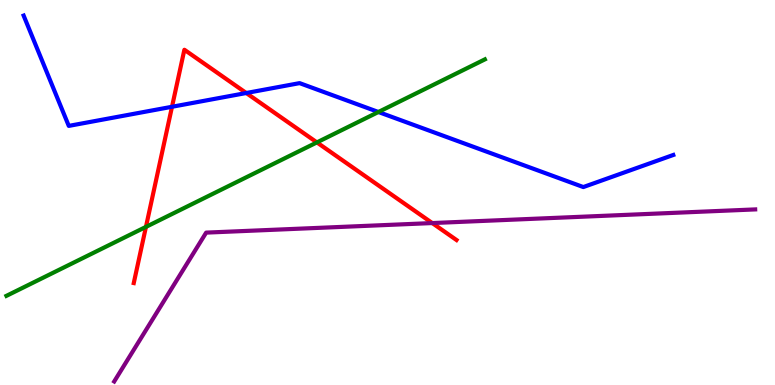[{'lines': ['blue', 'red'], 'intersections': [{'x': 2.22, 'y': 7.23}, {'x': 3.18, 'y': 7.58}]}, {'lines': ['green', 'red'], 'intersections': [{'x': 1.88, 'y': 4.11}, {'x': 4.09, 'y': 6.3}]}, {'lines': ['purple', 'red'], 'intersections': [{'x': 5.58, 'y': 4.21}]}, {'lines': ['blue', 'green'], 'intersections': [{'x': 4.88, 'y': 7.09}]}, {'lines': ['blue', 'purple'], 'intersections': []}, {'lines': ['green', 'purple'], 'intersections': []}]